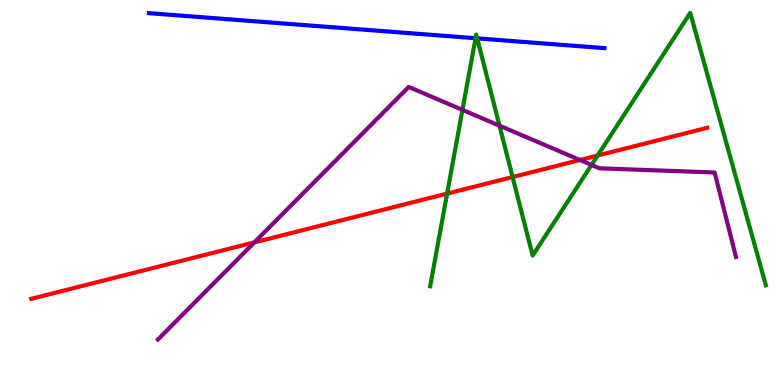[{'lines': ['blue', 'red'], 'intersections': []}, {'lines': ['green', 'red'], 'intersections': [{'x': 5.77, 'y': 4.97}, {'x': 6.61, 'y': 5.4}, {'x': 7.71, 'y': 5.96}]}, {'lines': ['purple', 'red'], 'intersections': [{'x': 3.28, 'y': 3.7}, {'x': 7.48, 'y': 5.84}]}, {'lines': ['blue', 'green'], 'intersections': [{'x': 6.14, 'y': 9.01}, {'x': 6.16, 'y': 9.0}]}, {'lines': ['blue', 'purple'], 'intersections': []}, {'lines': ['green', 'purple'], 'intersections': [{'x': 5.97, 'y': 7.15}, {'x': 6.44, 'y': 6.74}, {'x': 7.63, 'y': 5.72}]}]